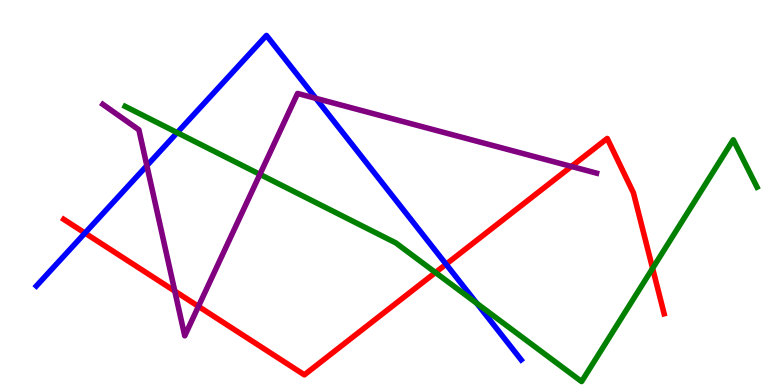[{'lines': ['blue', 'red'], 'intersections': [{'x': 1.1, 'y': 3.95}, {'x': 5.76, 'y': 3.14}]}, {'lines': ['green', 'red'], 'intersections': [{'x': 5.62, 'y': 2.92}, {'x': 8.42, 'y': 3.03}]}, {'lines': ['purple', 'red'], 'intersections': [{'x': 2.26, 'y': 2.44}, {'x': 2.56, 'y': 2.04}, {'x': 7.37, 'y': 5.68}]}, {'lines': ['blue', 'green'], 'intersections': [{'x': 2.29, 'y': 6.55}, {'x': 6.15, 'y': 2.12}]}, {'lines': ['blue', 'purple'], 'intersections': [{'x': 1.89, 'y': 5.7}, {'x': 4.08, 'y': 7.45}]}, {'lines': ['green', 'purple'], 'intersections': [{'x': 3.35, 'y': 5.47}]}]